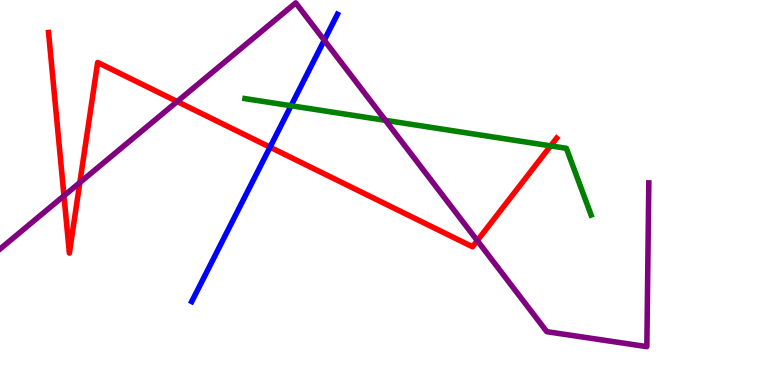[{'lines': ['blue', 'red'], 'intersections': [{'x': 3.48, 'y': 6.18}]}, {'lines': ['green', 'red'], 'intersections': [{'x': 7.11, 'y': 6.21}]}, {'lines': ['purple', 'red'], 'intersections': [{'x': 0.825, 'y': 4.91}, {'x': 1.03, 'y': 5.26}, {'x': 2.29, 'y': 7.36}, {'x': 6.16, 'y': 3.75}]}, {'lines': ['blue', 'green'], 'intersections': [{'x': 3.76, 'y': 7.25}]}, {'lines': ['blue', 'purple'], 'intersections': [{'x': 4.18, 'y': 8.95}]}, {'lines': ['green', 'purple'], 'intersections': [{'x': 4.97, 'y': 6.87}]}]